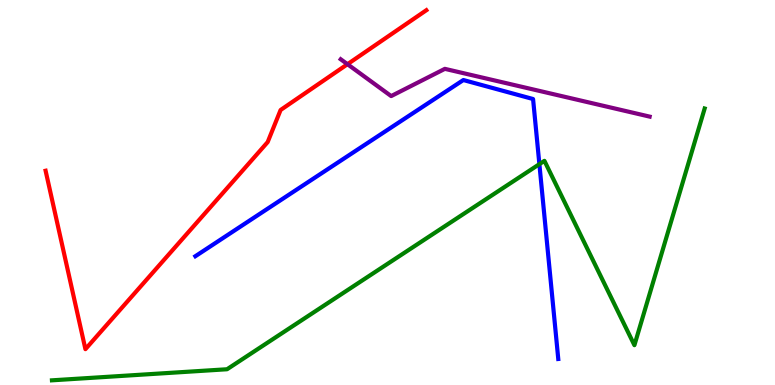[{'lines': ['blue', 'red'], 'intersections': []}, {'lines': ['green', 'red'], 'intersections': []}, {'lines': ['purple', 'red'], 'intersections': [{'x': 4.48, 'y': 8.33}]}, {'lines': ['blue', 'green'], 'intersections': [{'x': 6.96, 'y': 5.74}]}, {'lines': ['blue', 'purple'], 'intersections': []}, {'lines': ['green', 'purple'], 'intersections': []}]